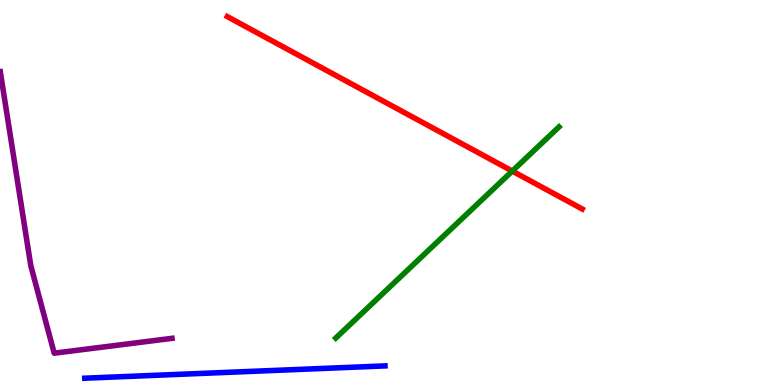[{'lines': ['blue', 'red'], 'intersections': []}, {'lines': ['green', 'red'], 'intersections': [{'x': 6.61, 'y': 5.56}]}, {'lines': ['purple', 'red'], 'intersections': []}, {'lines': ['blue', 'green'], 'intersections': []}, {'lines': ['blue', 'purple'], 'intersections': []}, {'lines': ['green', 'purple'], 'intersections': []}]